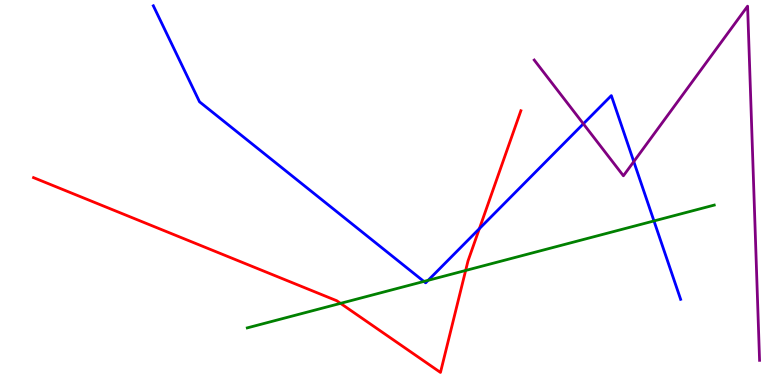[{'lines': ['blue', 'red'], 'intersections': [{'x': 6.19, 'y': 4.06}]}, {'lines': ['green', 'red'], 'intersections': [{'x': 4.39, 'y': 2.12}, {'x': 6.01, 'y': 2.97}]}, {'lines': ['purple', 'red'], 'intersections': []}, {'lines': ['blue', 'green'], 'intersections': [{'x': 5.47, 'y': 2.69}, {'x': 5.52, 'y': 2.72}, {'x': 8.44, 'y': 4.26}]}, {'lines': ['blue', 'purple'], 'intersections': [{'x': 7.53, 'y': 6.78}, {'x': 8.18, 'y': 5.8}]}, {'lines': ['green', 'purple'], 'intersections': []}]